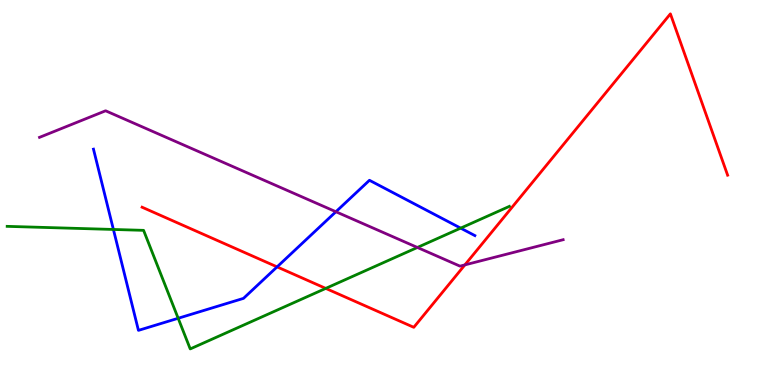[{'lines': ['blue', 'red'], 'intersections': [{'x': 3.58, 'y': 3.07}]}, {'lines': ['green', 'red'], 'intersections': [{'x': 4.2, 'y': 2.51}]}, {'lines': ['purple', 'red'], 'intersections': [{'x': 6.0, 'y': 3.12}]}, {'lines': ['blue', 'green'], 'intersections': [{'x': 1.46, 'y': 4.04}, {'x': 2.3, 'y': 1.73}, {'x': 5.94, 'y': 4.07}]}, {'lines': ['blue', 'purple'], 'intersections': [{'x': 4.33, 'y': 4.5}]}, {'lines': ['green', 'purple'], 'intersections': [{'x': 5.39, 'y': 3.57}]}]